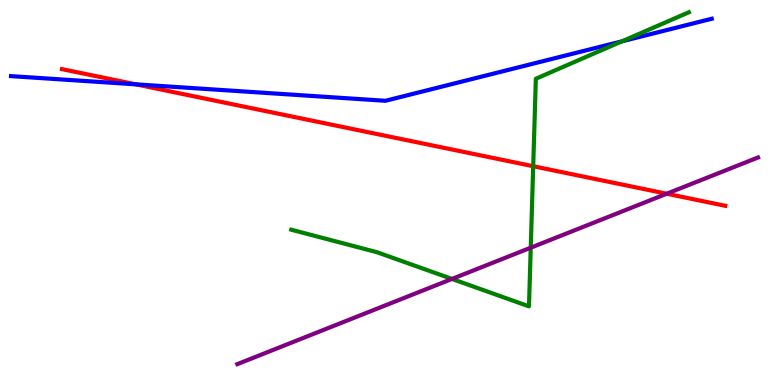[{'lines': ['blue', 'red'], 'intersections': [{'x': 1.75, 'y': 7.81}]}, {'lines': ['green', 'red'], 'intersections': [{'x': 6.88, 'y': 5.68}]}, {'lines': ['purple', 'red'], 'intersections': [{'x': 8.6, 'y': 4.97}]}, {'lines': ['blue', 'green'], 'intersections': [{'x': 8.03, 'y': 8.93}]}, {'lines': ['blue', 'purple'], 'intersections': []}, {'lines': ['green', 'purple'], 'intersections': [{'x': 5.83, 'y': 2.75}, {'x': 6.85, 'y': 3.57}]}]